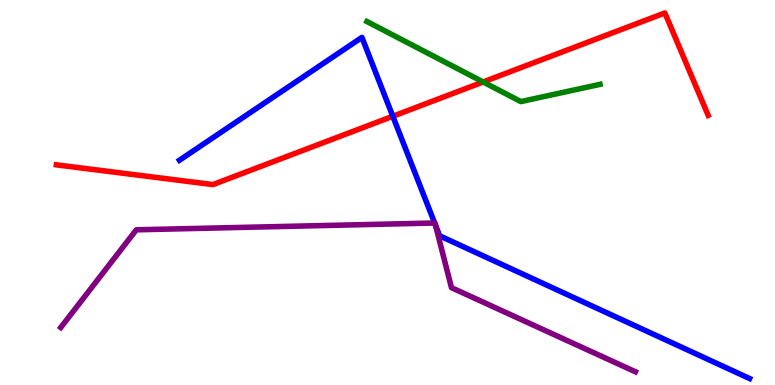[{'lines': ['blue', 'red'], 'intersections': [{'x': 5.07, 'y': 6.98}]}, {'lines': ['green', 'red'], 'intersections': [{'x': 6.23, 'y': 7.87}]}, {'lines': ['purple', 'red'], 'intersections': []}, {'lines': ['blue', 'green'], 'intersections': []}, {'lines': ['blue', 'purple'], 'intersections': [{'x': 5.61, 'y': 4.21}, {'x': 5.62, 'y': 4.15}]}, {'lines': ['green', 'purple'], 'intersections': []}]